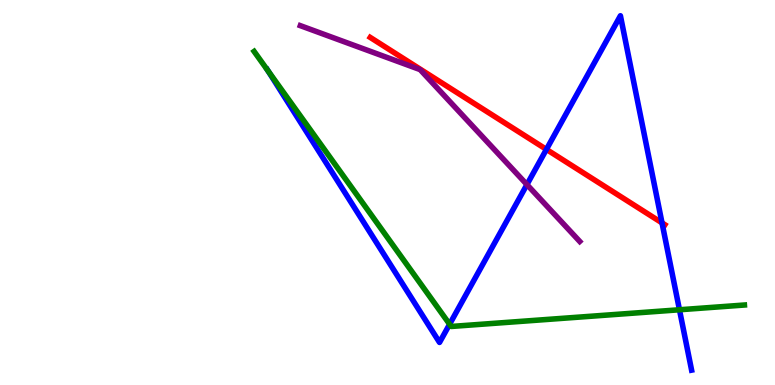[{'lines': ['blue', 'red'], 'intersections': [{'x': 7.05, 'y': 6.12}, {'x': 8.54, 'y': 4.21}]}, {'lines': ['green', 'red'], 'intersections': []}, {'lines': ['purple', 'red'], 'intersections': []}, {'lines': ['blue', 'green'], 'intersections': [{'x': 3.46, 'y': 8.16}, {'x': 5.8, 'y': 1.58}, {'x': 8.77, 'y': 1.95}]}, {'lines': ['blue', 'purple'], 'intersections': [{'x': 6.8, 'y': 5.21}]}, {'lines': ['green', 'purple'], 'intersections': []}]